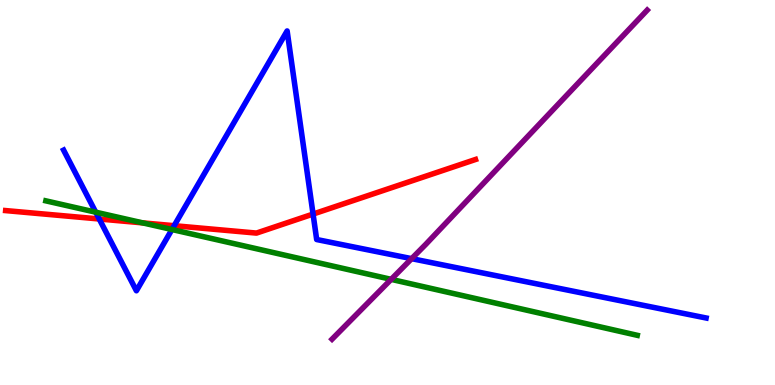[{'lines': ['blue', 'red'], 'intersections': [{'x': 1.28, 'y': 4.31}, {'x': 2.25, 'y': 4.14}, {'x': 4.04, 'y': 4.44}]}, {'lines': ['green', 'red'], 'intersections': [{'x': 1.84, 'y': 4.21}]}, {'lines': ['purple', 'red'], 'intersections': []}, {'lines': ['blue', 'green'], 'intersections': [{'x': 1.24, 'y': 4.49}, {'x': 2.22, 'y': 4.04}]}, {'lines': ['blue', 'purple'], 'intersections': [{'x': 5.31, 'y': 3.28}]}, {'lines': ['green', 'purple'], 'intersections': [{'x': 5.05, 'y': 2.74}]}]